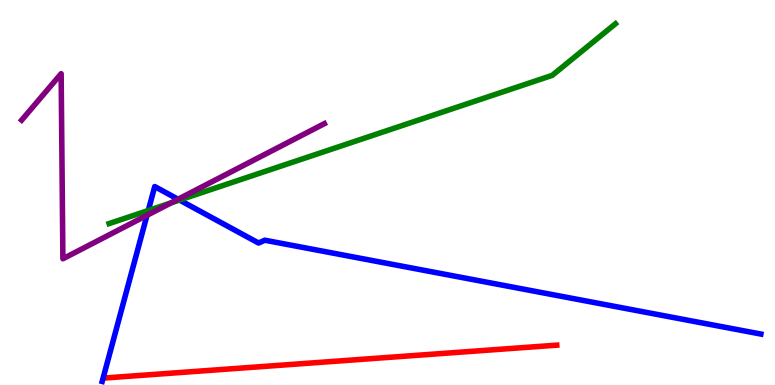[{'lines': ['blue', 'red'], 'intersections': []}, {'lines': ['green', 'red'], 'intersections': []}, {'lines': ['purple', 'red'], 'intersections': []}, {'lines': ['blue', 'green'], 'intersections': [{'x': 1.91, 'y': 4.53}, {'x': 2.32, 'y': 4.8}]}, {'lines': ['blue', 'purple'], 'intersections': [{'x': 1.9, 'y': 4.41}, {'x': 2.3, 'y': 4.82}]}, {'lines': ['green', 'purple'], 'intersections': [{'x': 2.21, 'y': 4.73}]}]